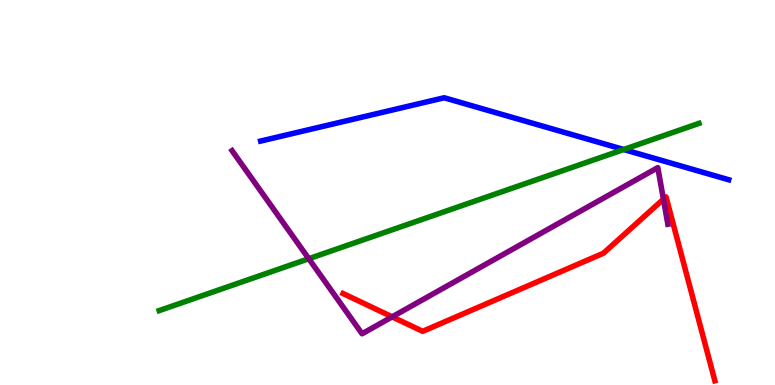[{'lines': ['blue', 'red'], 'intersections': []}, {'lines': ['green', 'red'], 'intersections': []}, {'lines': ['purple', 'red'], 'intersections': [{'x': 5.06, 'y': 1.77}, {'x': 8.56, 'y': 4.83}]}, {'lines': ['blue', 'green'], 'intersections': [{'x': 8.05, 'y': 6.12}]}, {'lines': ['blue', 'purple'], 'intersections': []}, {'lines': ['green', 'purple'], 'intersections': [{'x': 3.98, 'y': 3.28}]}]